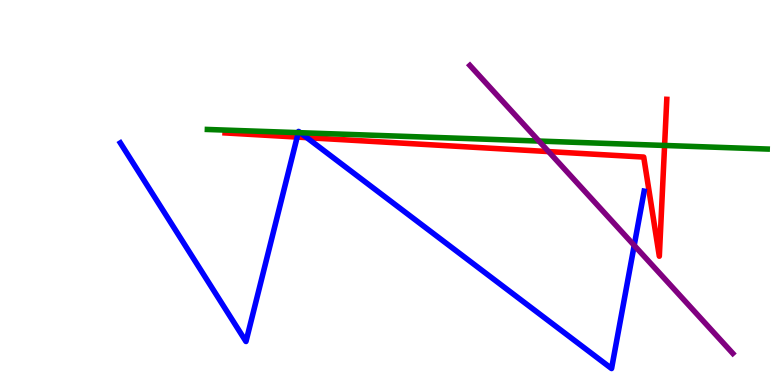[{'lines': ['blue', 'red'], 'intersections': [{'x': 3.83, 'y': 6.44}, {'x': 3.96, 'y': 6.43}]}, {'lines': ['green', 'red'], 'intersections': [{'x': 8.58, 'y': 6.22}]}, {'lines': ['purple', 'red'], 'intersections': [{'x': 7.08, 'y': 6.06}]}, {'lines': ['blue', 'green'], 'intersections': [{'x': 3.85, 'y': 6.55}, {'x': 3.87, 'y': 6.55}]}, {'lines': ['blue', 'purple'], 'intersections': [{'x': 8.18, 'y': 3.63}]}, {'lines': ['green', 'purple'], 'intersections': [{'x': 6.95, 'y': 6.34}]}]